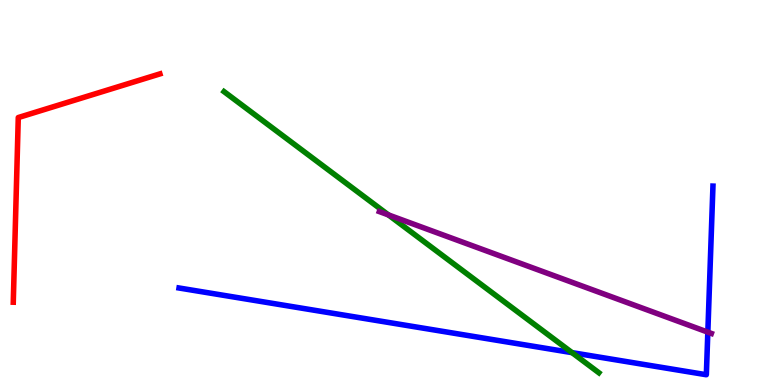[{'lines': ['blue', 'red'], 'intersections': []}, {'lines': ['green', 'red'], 'intersections': []}, {'lines': ['purple', 'red'], 'intersections': []}, {'lines': ['blue', 'green'], 'intersections': [{'x': 7.38, 'y': 0.84}]}, {'lines': ['blue', 'purple'], 'intersections': [{'x': 9.13, 'y': 1.37}]}, {'lines': ['green', 'purple'], 'intersections': [{'x': 5.01, 'y': 4.42}]}]